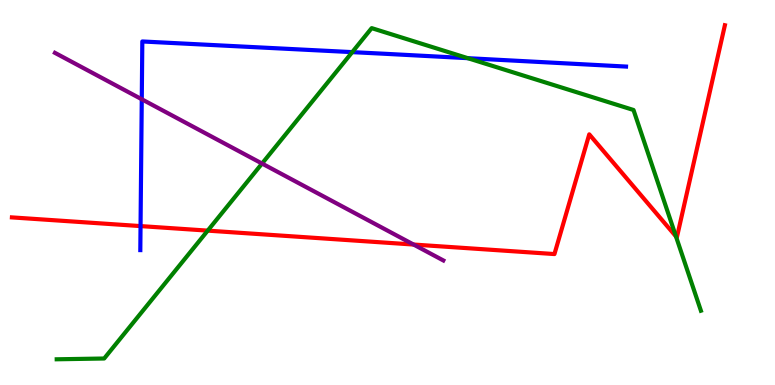[{'lines': ['blue', 'red'], 'intersections': [{'x': 1.81, 'y': 4.13}]}, {'lines': ['green', 'red'], 'intersections': [{'x': 2.68, 'y': 4.01}, {'x': 8.72, 'y': 3.86}]}, {'lines': ['purple', 'red'], 'intersections': [{'x': 5.34, 'y': 3.65}]}, {'lines': ['blue', 'green'], 'intersections': [{'x': 4.55, 'y': 8.65}, {'x': 6.04, 'y': 8.49}]}, {'lines': ['blue', 'purple'], 'intersections': [{'x': 1.83, 'y': 7.42}]}, {'lines': ['green', 'purple'], 'intersections': [{'x': 3.38, 'y': 5.75}]}]